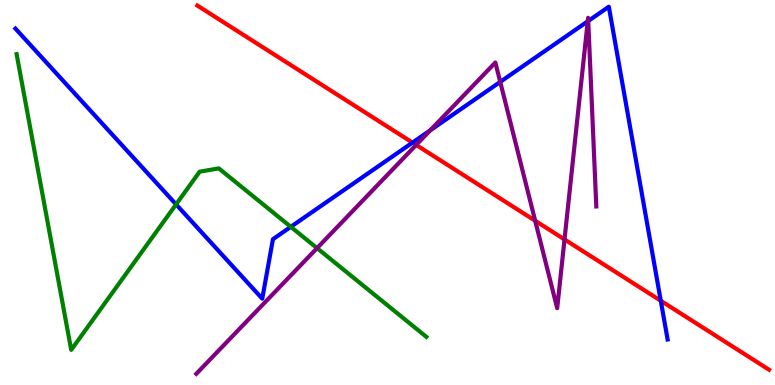[{'lines': ['blue', 'red'], 'intersections': [{'x': 5.32, 'y': 6.3}, {'x': 8.53, 'y': 2.19}]}, {'lines': ['green', 'red'], 'intersections': []}, {'lines': ['purple', 'red'], 'intersections': [{'x': 5.37, 'y': 6.24}, {'x': 6.91, 'y': 4.27}, {'x': 7.28, 'y': 3.78}]}, {'lines': ['blue', 'green'], 'intersections': [{'x': 2.27, 'y': 4.69}, {'x': 3.75, 'y': 4.11}]}, {'lines': ['blue', 'purple'], 'intersections': [{'x': 5.55, 'y': 6.61}, {'x': 6.45, 'y': 7.87}, {'x': 7.58, 'y': 9.45}, {'x': 7.59, 'y': 9.46}]}, {'lines': ['green', 'purple'], 'intersections': [{'x': 4.09, 'y': 3.56}]}]